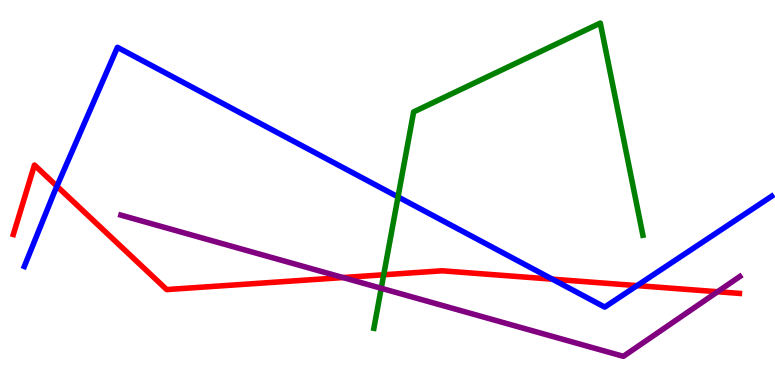[{'lines': ['blue', 'red'], 'intersections': [{'x': 0.735, 'y': 5.16}, {'x': 7.13, 'y': 2.75}, {'x': 8.22, 'y': 2.58}]}, {'lines': ['green', 'red'], 'intersections': [{'x': 4.95, 'y': 2.86}]}, {'lines': ['purple', 'red'], 'intersections': [{'x': 4.43, 'y': 2.79}, {'x': 9.26, 'y': 2.42}]}, {'lines': ['blue', 'green'], 'intersections': [{'x': 5.14, 'y': 4.89}]}, {'lines': ['blue', 'purple'], 'intersections': []}, {'lines': ['green', 'purple'], 'intersections': [{'x': 4.92, 'y': 2.51}]}]